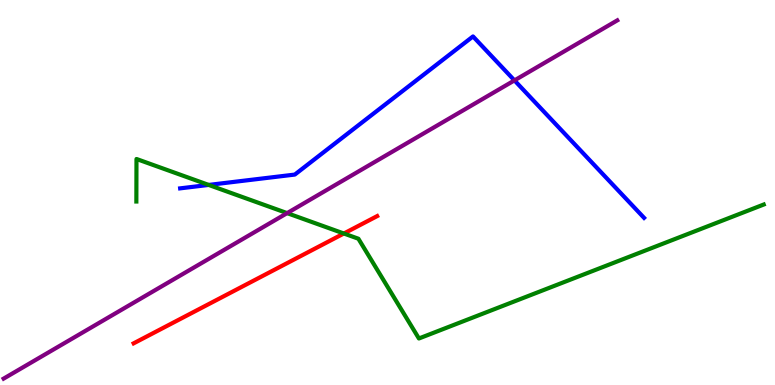[{'lines': ['blue', 'red'], 'intersections': []}, {'lines': ['green', 'red'], 'intersections': [{'x': 4.44, 'y': 3.93}]}, {'lines': ['purple', 'red'], 'intersections': []}, {'lines': ['blue', 'green'], 'intersections': [{'x': 2.69, 'y': 5.2}]}, {'lines': ['blue', 'purple'], 'intersections': [{'x': 6.64, 'y': 7.91}]}, {'lines': ['green', 'purple'], 'intersections': [{'x': 3.7, 'y': 4.46}]}]